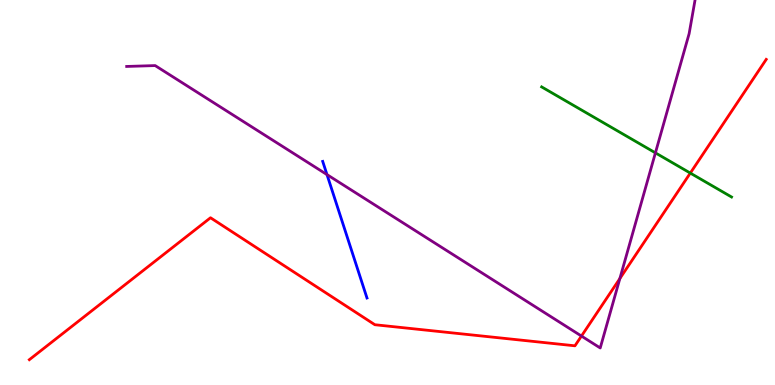[{'lines': ['blue', 'red'], 'intersections': []}, {'lines': ['green', 'red'], 'intersections': [{'x': 8.91, 'y': 5.5}]}, {'lines': ['purple', 'red'], 'intersections': [{'x': 7.5, 'y': 1.27}, {'x': 8.0, 'y': 2.77}]}, {'lines': ['blue', 'green'], 'intersections': []}, {'lines': ['blue', 'purple'], 'intersections': [{'x': 4.22, 'y': 5.47}]}, {'lines': ['green', 'purple'], 'intersections': [{'x': 8.46, 'y': 6.03}]}]